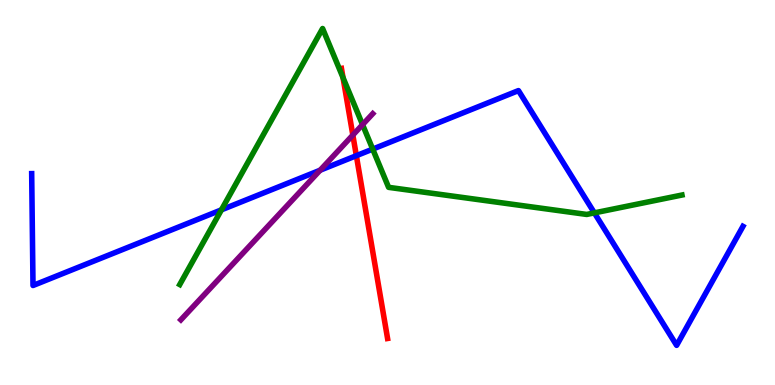[{'lines': ['blue', 'red'], 'intersections': [{'x': 4.6, 'y': 5.96}]}, {'lines': ['green', 'red'], 'intersections': [{'x': 4.43, 'y': 7.98}]}, {'lines': ['purple', 'red'], 'intersections': [{'x': 4.55, 'y': 6.49}]}, {'lines': ['blue', 'green'], 'intersections': [{'x': 2.86, 'y': 4.55}, {'x': 4.81, 'y': 6.13}, {'x': 7.67, 'y': 4.47}]}, {'lines': ['blue', 'purple'], 'intersections': [{'x': 4.13, 'y': 5.58}]}, {'lines': ['green', 'purple'], 'intersections': [{'x': 4.68, 'y': 6.76}]}]